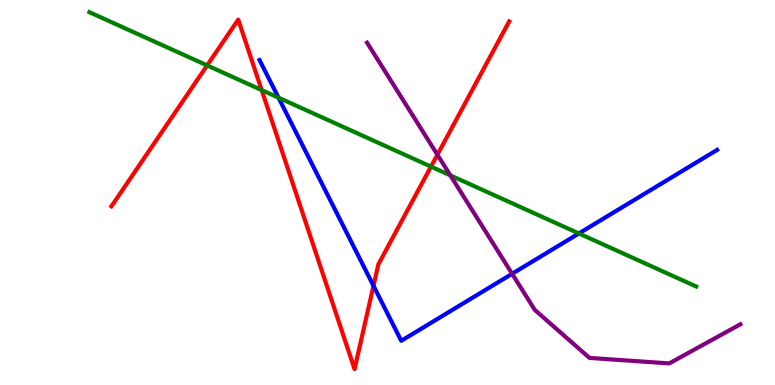[{'lines': ['blue', 'red'], 'intersections': [{'x': 4.82, 'y': 2.58}]}, {'lines': ['green', 'red'], 'intersections': [{'x': 2.67, 'y': 8.3}, {'x': 3.38, 'y': 7.66}, {'x': 5.56, 'y': 5.67}]}, {'lines': ['purple', 'red'], 'intersections': [{'x': 5.64, 'y': 5.98}]}, {'lines': ['blue', 'green'], 'intersections': [{'x': 3.59, 'y': 7.46}, {'x': 7.47, 'y': 3.94}]}, {'lines': ['blue', 'purple'], 'intersections': [{'x': 6.61, 'y': 2.89}]}, {'lines': ['green', 'purple'], 'intersections': [{'x': 5.81, 'y': 5.45}]}]